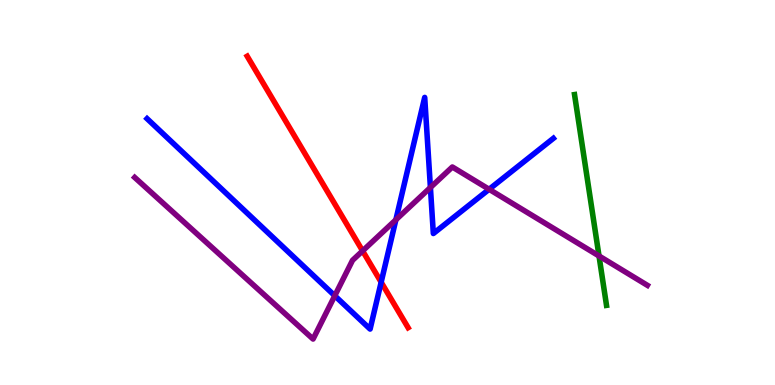[{'lines': ['blue', 'red'], 'intersections': [{'x': 4.92, 'y': 2.67}]}, {'lines': ['green', 'red'], 'intersections': []}, {'lines': ['purple', 'red'], 'intersections': [{'x': 4.68, 'y': 3.48}]}, {'lines': ['blue', 'green'], 'intersections': []}, {'lines': ['blue', 'purple'], 'intersections': [{'x': 4.32, 'y': 2.32}, {'x': 5.11, 'y': 4.29}, {'x': 5.55, 'y': 5.13}, {'x': 6.31, 'y': 5.08}]}, {'lines': ['green', 'purple'], 'intersections': [{'x': 7.73, 'y': 3.35}]}]